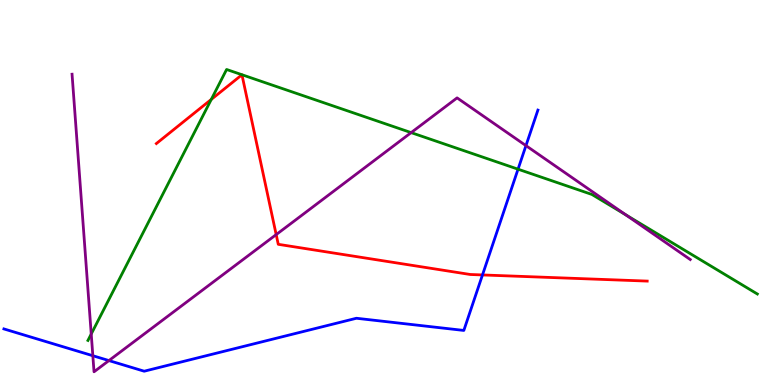[{'lines': ['blue', 'red'], 'intersections': [{'x': 6.23, 'y': 2.86}]}, {'lines': ['green', 'red'], 'intersections': [{'x': 2.73, 'y': 7.42}]}, {'lines': ['purple', 'red'], 'intersections': [{'x': 3.56, 'y': 3.91}]}, {'lines': ['blue', 'green'], 'intersections': [{'x': 6.68, 'y': 5.61}]}, {'lines': ['blue', 'purple'], 'intersections': [{'x': 1.2, 'y': 0.76}, {'x': 1.41, 'y': 0.634}, {'x': 6.79, 'y': 6.22}]}, {'lines': ['green', 'purple'], 'intersections': [{'x': 1.18, 'y': 1.32}, {'x': 5.31, 'y': 6.56}, {'x': 8.07, 'y': 4.42}]}]